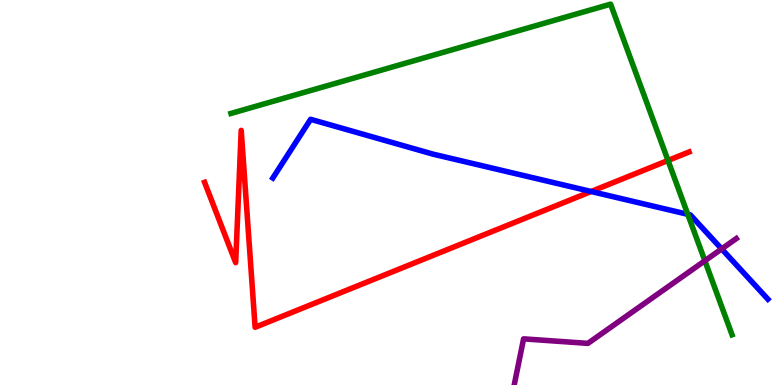[{'lines': ['blue', 'red'], 'intersections': [{'x': 7.63, 'y': 5.03}]}, {'lines': ['green', 'red'], 'intersections': [{'x': 8.62, 'y': 5.83}]}, {'lines': ['purple', 'red'], 'intersections': []}, {'lines': ['blue', 'green'], 'intersections': [{'x': 8.87, 'y': 4.43}]}, {'lines': ['blue', 'purple'], 'intersections': [{'x': 9.31, 'y': 3.53}]}, {'lines': ['green', 'purple'], 'intersections': [{'x': 9.09, 'y': 3.23}]}]